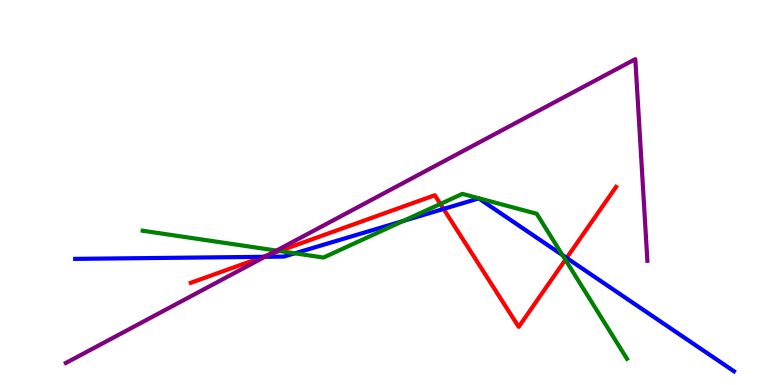[{'lines': ['blue', 'red'], 'intersections': [{'x': 3.4, 'y': 3.33}, {'x': 5.72, 'y': 4.57}, {'x': 7.31, 'y': 3.3}]}, {'lines': ['green', 'red'], 'intersections': [{'x': 3.6, 'y': 3.48}, {'x': 5.68, 'y': 4.7}, {'x': 7.3, 'y': 3.25}]}, {'lines': ['purple', 'red'], 'intersections': [{'x': 3.46, 'y': 3.38}]}, {'lines': ['blue', 'green'], 'intersections': [{'x': 3.8, 'y': 3.42}, {'x': 5.2, 'y': 4.26}, {'x': 7.26, 'y': 3.37}]}, {'lines': ['blue', 'purple'], 'intersections': [{'x': 3.42, 'y': 3.33}]}, {'lines': ['green', 'purple'], 'intersections': [{'x': 3.57, 'y': 3.49}]}]